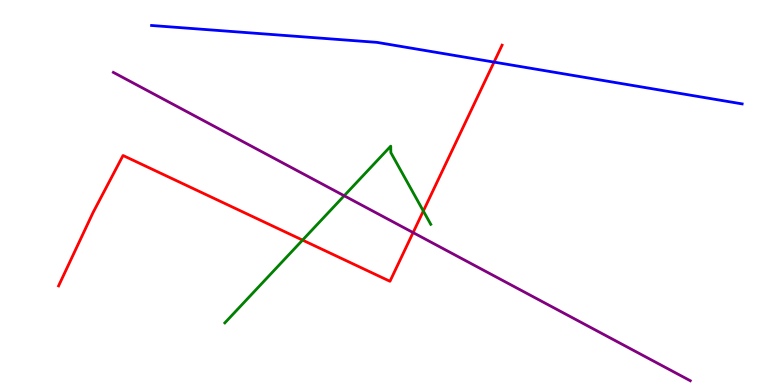[{'lines': ['blue', 'red'], 'intersections': [{'x': 6.37, 'y': 8.39}]}, {'lines': ['green', 'red'], 'intersections': [{'x': 3.9, 'y': 3.76}, {'x': 5.46, 'y': 4.52}]}, {'lines': ['purple', 'red'], 'intersections': [{'x': 5.33, 'y': 3.96}]}, {'lines': ['blue', 'green'], 'intersections': []}, {'lines': ['blue', 'purple'], 'intersections': []}, {'lines': ['green', 'purple'], 'intersections': [{'x': 4.44, 'y': 4.92}]}]